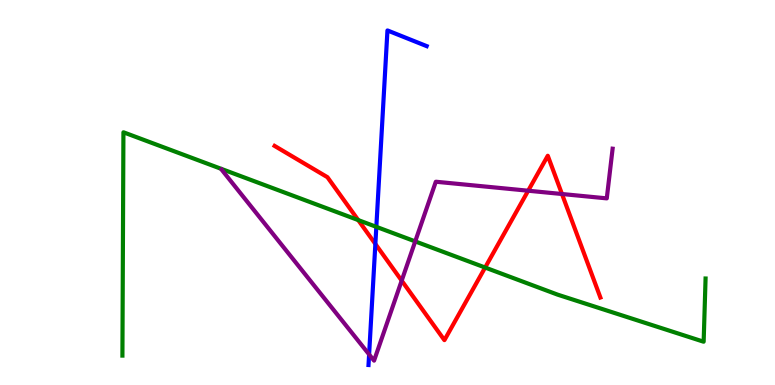[{'lines': ['blue', 'red'], 'intersections': [{'x': 4.84, 'y': 3.66}]}, {'lines': ['green', 'red'], 'intersections': [{'x': 4.62, 'y': 4.28}, {'x': 6.26, 'y': 3.05}]}, {'lines': ['purple', 'red'], 'intersections': [{'x': 5.18, 'y': 2.71}, {'x': 6.82, 'y': 5.05}, {'x': 7.25, 'y': 4.96}]}, {'lines': ['blue', 'green'], 'intersections': [{'x': 4.86, 'y': 4.11}]}, {'lines': ['blue', 'purple'], 'intersections': [{'x': 4.76, 'y': 0.794}]}, {'lines': ['green', 'purple'], 'intersections': [{'x': 5.36, 'y': 3.73}]}]